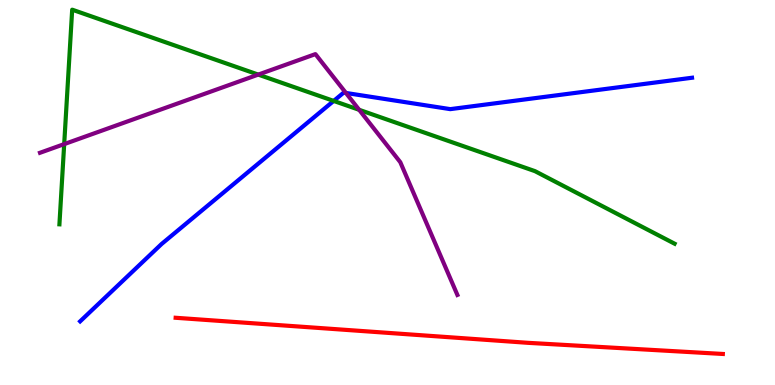[{'lines': ['blue', 'red'], 'intersections': []}, {'lines': ['green', 'red'], 'intersections': []}, {'lines': ['purple', 'red'], 'intersections': []}, {'lines': ['blue', 'green'], 'intersections': [{'x': 4.31, 'y': 7.38}]}, {'lines': ['blue', 'purple'], 'intersections': [{'x': 4.46, 'y': 7.59}]}, {'lines': ['green', 'purple'], 'intersections': [{'x': 0.828, 'y': 6.26}, {'x': 3.33, 'y': 8.06}, {'x': 4.63, 'y': 7.15}]}]